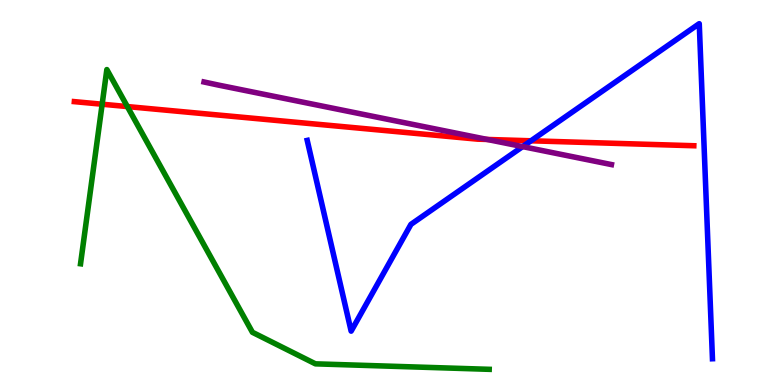[{'lines': ['blue', 'red'], 'intersections': [{'x': 6.85, 'y': 6.34}]}, {'lines': ['green', 'red'], 'intersections': [{'x': 1.32, 'y': 7.29}, {'x': 1.64, 'y': 7.23}]}, {'lines': ['purple', 'red'], 'intersections': [{'x': 6.29, 'y': 6.38}]}, {'lines': ['blue', 'green'], 'intersections': []}, {'lines': ['blue', 'purple'], 'intersections': [{'x': 6.74, 'y': 6.19}]}, {'lines': ['green', 'purple'], 'intersections': []}]